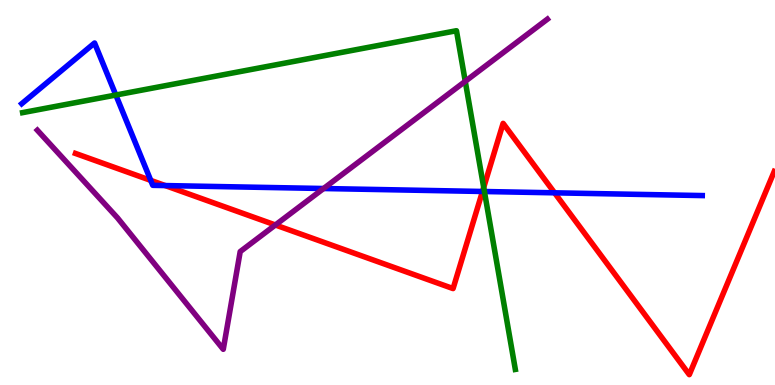[{'lines': ['blue', 'red'], 'intersections': [{'x': 1.95, 'y': 5.31}, {'x': 2.13, 'y': 5.18}, {'x': 6.23, 'y': 5.03}, {'x': 7.16, 'y': 4.99}]}, {'lines': ['green', 'red'], 'intersections': [{'x': 6.24, 'y': 5.13}]}, {'lines': ['purple', 'red'], 'intersections': [{'x': 3.55, 'y': 4.16}]}, {'lines': ['blue', 'green'], 'intersections': [{'x': 1.49, 'y': 7.53}, {'x': 6.25, 'y': 5.03}]}, {'lines': ['blue', 'purple'], 'intersections': [{'x': 4.18, 'y': 5.1}]}, {'lines': ['green', 'purple'], 'intersections': [{'x': 6.0, 'y': 7.89}]}]